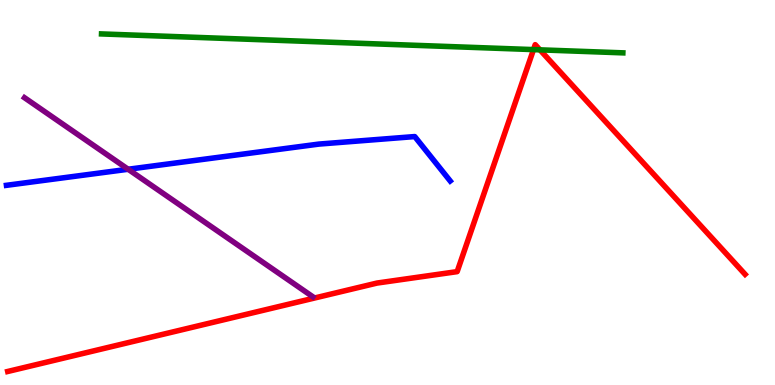[{'lines': ['blue', 'red'], 'intersections': []}, {'lines': ['green', 'red'], 'intersections': [{'x': 6.88, 'y': 8.71}, {'x': 6.97, 'y': 8.71}]}, {'lines': ['purple', 'red'], 'intersections': []}, {'lines': ['blue', 'green'], 'intersections': []}, {'lines': ['blue', 'purple'], 'intersections': [{'x': 1.65, 'y': 5.6}]}, {'lines': ['green', 'purple'], 'intersections': []}]